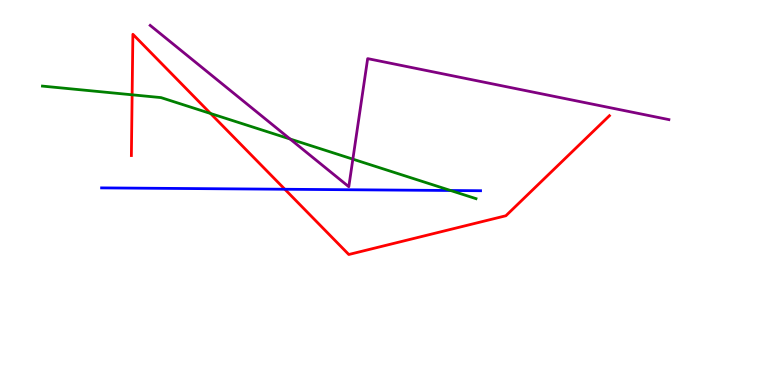[{'lines': ['blue', 'red'], 'intersections': [{'x': 3.68, 'y': 5.08}]}, {'lines': ['green', 'red'], 'intersections': [{'x': 1.7, 'y': 7.54}, {'x': 2.72, 'y': 7.05}]}, {'lines': ['purple', 'red'], 'intersections': []}, {'lines': ['blue', 'green'], 'intersections': [{'x': 5.81, 'y': 5.05}]}, {'lines': ['blue', 'purple'], 'intersections': []}, {'lines': ['green', 'purple'], 'intersections': [{'x': 3.74, 'y': 6.39}, {'x': 4.55, 'y': 5.87}]}]